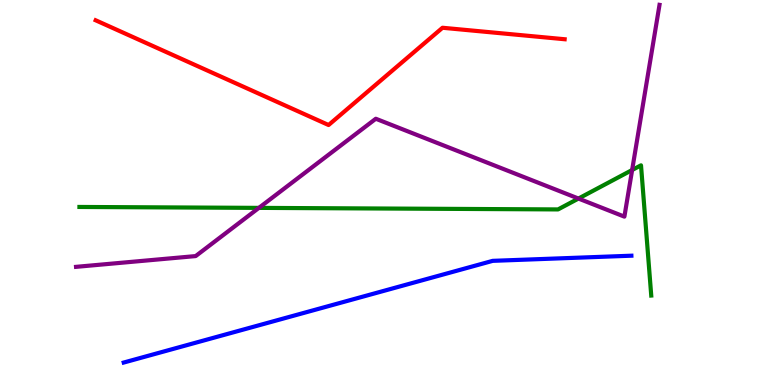[{'lines': ['blue', 'red'], 'intersections': []}, {'lines': ['green', 'red'], 'intersections': []}, {'lines': ['purple', 'red'], 'intersections': []}, {'lines': ['blue', 'green'], 'intersections': []}, {'lines': ['blue', 'purple'], 'intersections': []}, {'lines': ['green', 'purple'], 'intersections': [{'x': 3.34, 'y': 4.6}, {'x': 7.46, 'y': 4.84}, {'x': 8.16, 'y': 5.58}]}]